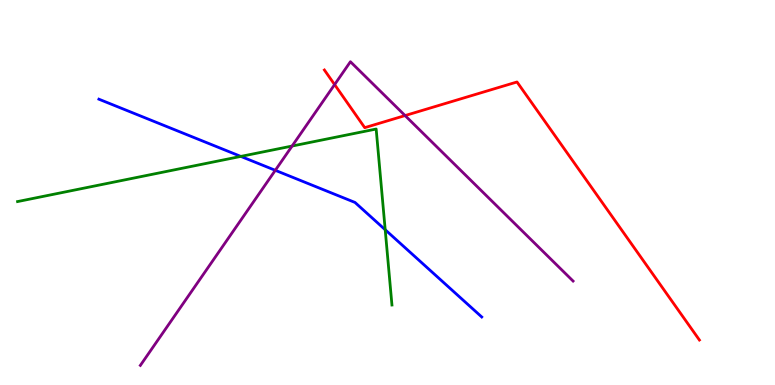[{'lines': ['blue', 'red'], 'intersections': []}, {'lines': ['green', 'red'], 'intersections': []}, {'lines': ['purple', 'red'], 'intersections': [{'x': 4.32, 'y': 7.8}, {'x': 5.23, 'y': 7.0}]}, {'lines': ['blue', 'green'], 'intersections': [{'x': 3.11, 'y': 5.94}, {'x': 4.97, 'y': 4.03}]}, {'lines': ['blue', 'purple'], 'intersections': [{'x': 3.55, 'y': 5.58}]}, {'lines': ['green', 'purple'], 'intersections': [{'x': 3.77, 'y': 6.21}]}]